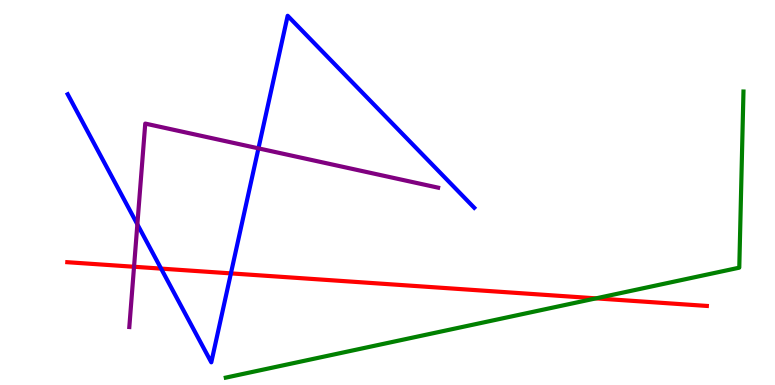[{'lines': ['blue', 'red'], 'intersections': [{'x': 2.08, 'y': 3.02}, {'x': 2.98, 'y': 2.9}]}, {'lines': ['green', 'red'], 'intersections': [{'x': 7.69, 'y': 2.25}]}, {'lines': ['purple', 'red'], 'intersections': [{'x': 1.73, 'y': 3.07}]}, {'lines': ['blue', 'green'], 'intersections': []}, {'lines': ['blue', 'purple'], 'intersections': [{'x': 1.77, 'y': 4.17}, {'x': 3.33, 'y': 6.15}]}, {'lines': ['green', 'purple'], 'intersections': []}]